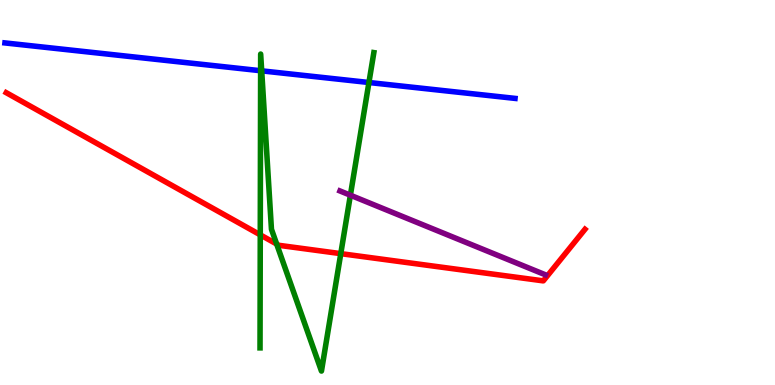[{'lines': ['blue', 'red'], 'intersections': []}, {'lines': ['green', 'red'], 'intersections': [{'x': 3.36, 'y': 3.9}, {'x': 3.57, 'y': 3.66}, {'x': 4.4, 'y': 3.41}]}, {'lines': ['purple', 'red'], 'intersections': []}, {'lines': ['blue', 'green'], 'intersections': [{'x': 3.36, 'y': 8.16}, {'x': 3.38, 'y': 8.16}, {'x': 4.76, 'y': 7.86}]}, {'lines': ['blue', 'purple'], 'intersections': []}, {'lines': ['green', 'purple'], 'intersections': [{'x': 4.52, 'y': 4.93}]}]